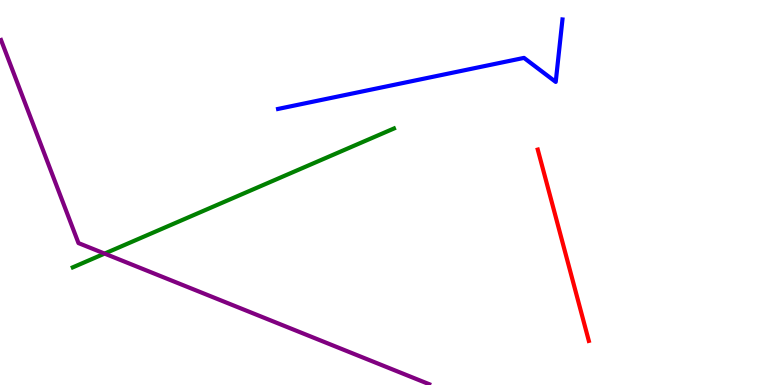[{'lines': ['blue', 'red'], 'intersections': []}, {'lines': ['green', 'red'], 'intersections': []}, {'lines': ['purple', 'red'], 'intersections': []}, {'lines': ['blue', 'green'], 'intersections': []}, {'lines': ['blue', 'purple'], 'intersections': []}, {'lines': ['green', 'purple'], 'intersections': [{'x': 1.35, 'y': 3.41}]}]